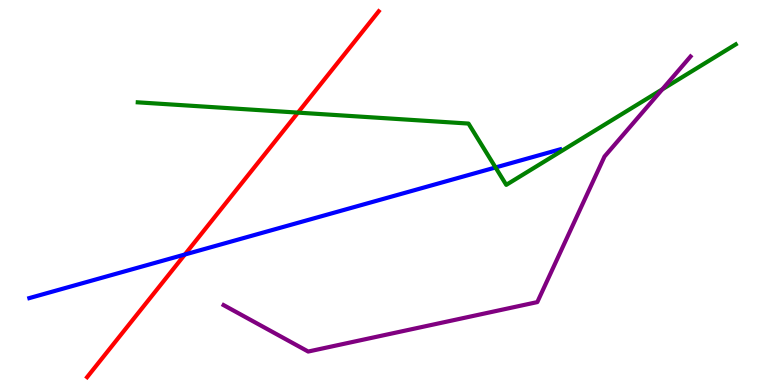[{'lines': ['blue', 'red'], 'intersections': [{'x': 2.39, 'y': 3.39}]}, {'lines': ['green', 'red'], 'intersections': [{'x': 3.84, 'y': 7.07}]}, {'lines': ['purple', 'red'], 'intersections': []}, {'lines': ['blue', 'green'], 'intersections': [{'x': 6.39, 'y': 5.65}]}, {'lines': ['blue', 'purple'], 'intersections': []}, {'lines': ['green', 'purple'], 'intersections': [{'x': 8.55, 'y': 7.68}]}]